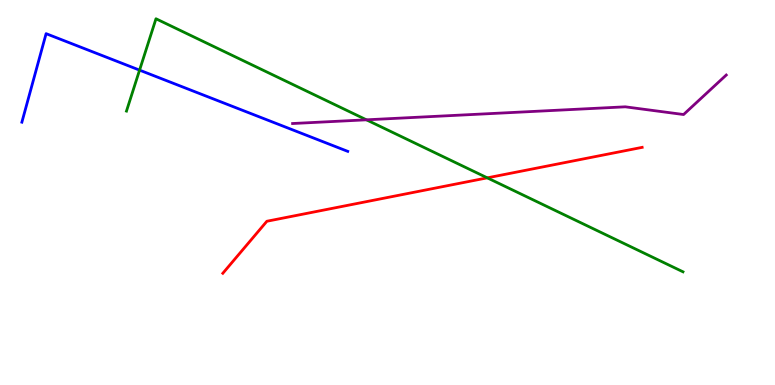[{'lines': ['blue', 'red'], 'intersections': []}, {'lines': ['green', 'red'], 'intersections': [{'x': 6.29, 'y': 5.38}]}, {'lines': ['purple', 'red'], 'intersections': []}, {'lines': ['blue', 'green'], 'intersections': [{'x': 1.8, 'y': 8.18}]}, {'lines': ['blue', 'purple'], 'intersections': []}, {'lines': ['green', 'purple'], 'intersections': [{'x': 4.73, 'y': 6.89}]}]